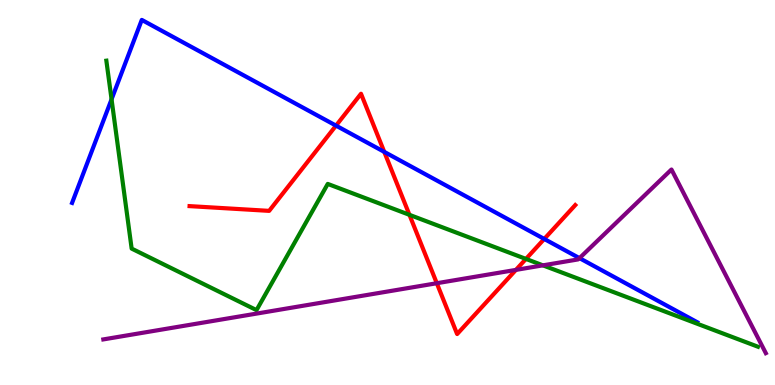[{'lines': ['blue', 'red'], 'intersections': [{'x': 4.34, 'y': 6.74}, {'x': 4.96, 'y': 6.06}, {'x': 7.02, 'y': 3.79}]}, {'lines': ['green', 'red'], 'intersections': [{'x': 5.28, 'y': 4.42}, {'x': 6.79, 'y': 3.27}]}, {'lines': ['purple', 'red'], 'intersections': [{'x': 5.64, 'y': 2.64}, {'x': 6.66, 'y': 2.99}]}, {'lines': ['blue', 'green'], 'intersections': [{'x': 1.44, 'y': 7.42}]}, {'lines': ['blue', 'purple'], 'intersections': [{'x': 7.48, 'y': 3.3}]}, {'lines': ['green', 'purple'], 'intersections': [{'x': 7.01, 'y': 3.11}]}]